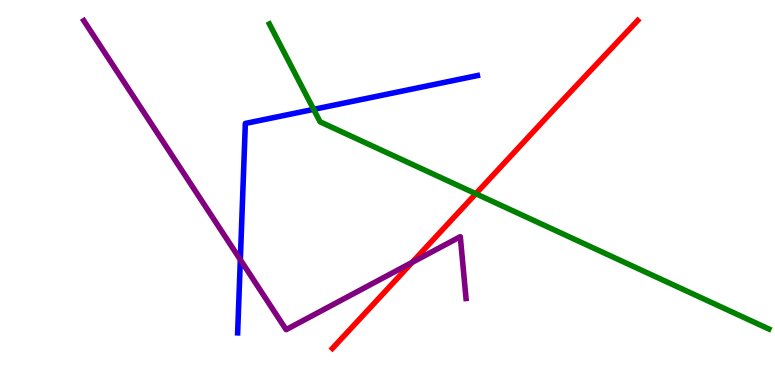[{'lines': ['blue', 'red'], 'intersections': []}, {'lines': ['green', 'red'], 'intersections': [{'x': 6.14, 'y': 4.97}]}, {'lines': ['purple', 'red'], 'intersections': [{'x': 5.32, 'y': 3.19}]}, {'lines': ['blue', 'green'], 'intersections': [{'x': 4.05, 'y': 7.16}]}, {'lines': ['blue', 'purple'], 'intersections': [{'x': 3.1, 'y': 3.25}]}, {'lines': ['green', 'purple'], 'intersections': []}]